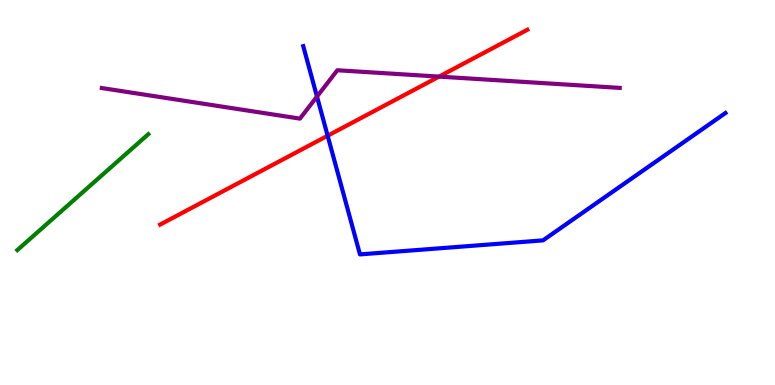[{'lines': ['blue', 'red'], 'intersections': [{'x': 4.23, 'y': 6.47}]}, {'lines': ['green', 'red'], 'intersections': []}, {'lines': ['purple', 'red'], 'intersections': [{'x': 5.67, 'y': 8.01}]}, {'lines': ['blue', 'green'], 'intersections': []}, {'lines': ['blue', 'purple'], 'intersections': [{'x': 4.09, 'y': 7.49}]}, {'lines': ['green', 'purple'], 'intersections': []}]